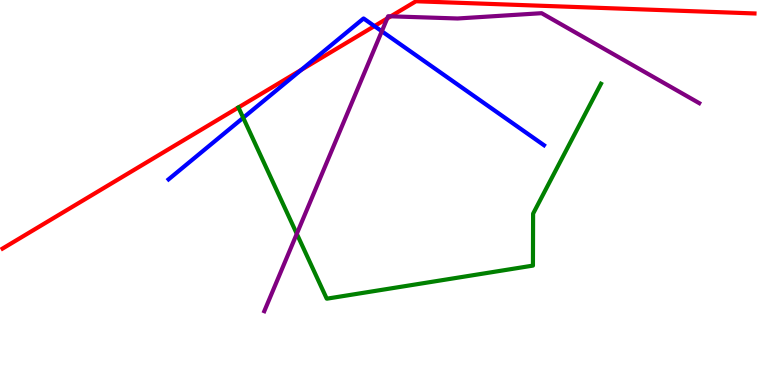[{'lines': ['blue', 'red'], 'intersections': [{'x': 3.89, 'y': 8.18}, {'x': 4.83, 'y': 9.32}]}, {'lines': ['green', 'red'], 'intersections': [{'x': 3.08, 'y': 7.21}]}, {'lines': ['purple', 'red'], 'intersections': [{'x': 5.0, 'y': 9.52}, {'x': 5.04, 'y': 9.58}]}, {'lines': ['blue', 'green'], 'intersections': [{'x': 3.14, 'y': 6.94}]}, {'lines': ['blue', 'purple'], 'intersections': [{'x': 4.93, 'y': 9.19}]}, {'lines': ['green', 'purple'], 'intersections': [{'x': 3.83, 'y': 3.93}]}]